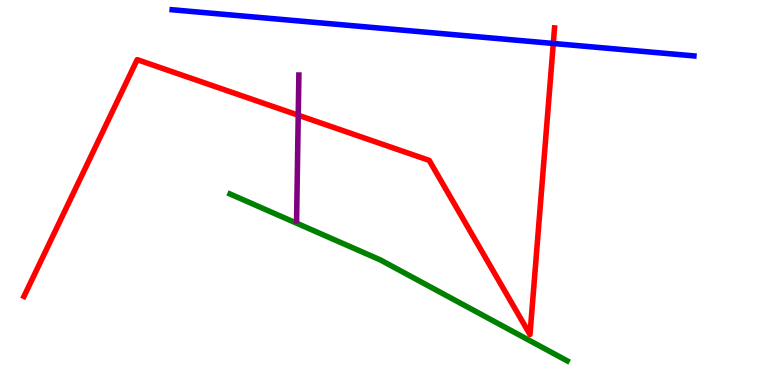[{'lines': ['blue', 'red'], 'intersections': [{'x': 7.14, 'y': 8.87}]}, {'lines': ['green', 'red'], 'intersections': []}, {'lines': ['purple', 'red'], 'intersections': [{'x': 3.85, 'y': 7.01}]}, {'lines': ['blue', 'green'], 'intersections': []}, {'lines': ['blue', 'purple'], 'intersections': []}, {'lines': ['green', 'purple'], 'intersections': []}]